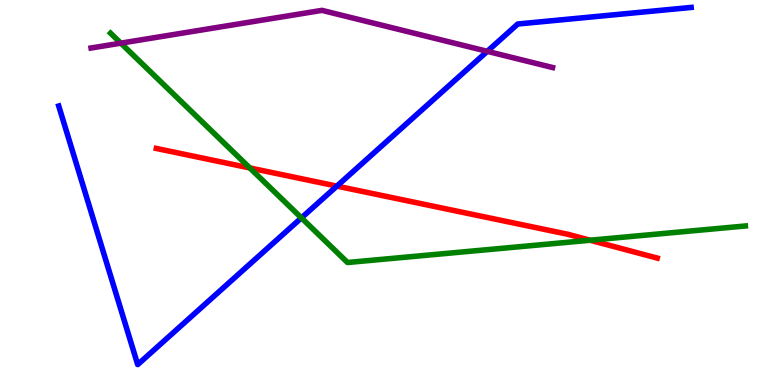[{'lines': ['blue', 'red'], 'intersections': [{'x': 4.35, 'y': 5.17}]}, {'lines': ['green', 'red'], 'intersections': [{'x': 3.22, 'y': 5.64}, {'x': 7.61, 'y': 3.76}]}, {'lines': ['purple', 'red'], 'intersections': []}, {'lines': ['blue', 'green'], 'intersections': [{'x': 3.89, 'y': 4.34}]}, {'lines': ['blue', 'purple'], 'intersections': [{'x': 6.29, 'y': 8.67}]}, {'lines': ['green', 'purple'], 'intersections': [{'x': 1.56, 'y': 8.88}]}]